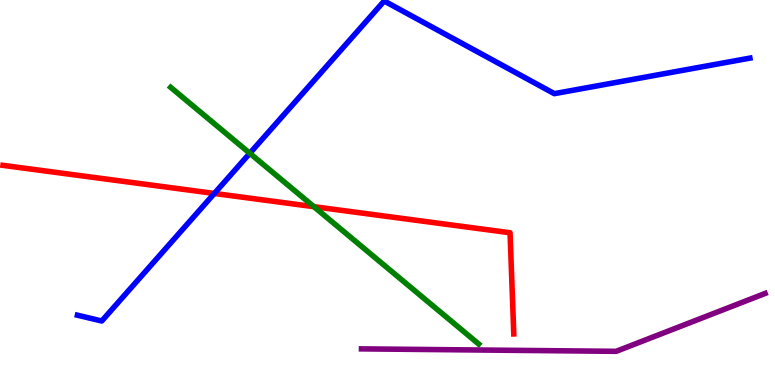[{'lines': ['blue', 'red'], 'intersections': [{'x': 2.77, 'y': 4.98}]}, {'lines': ['green', 'red'], 'intersections': [{'x': 4.05, 'y': 4.63}]}, {'lines': ['purple', 'red'], 'intersections': []}, {'lines': ['blue', 'green'], 'intersections': [{'x': 3.22, 'y': 6.02}]}, {'lines': ['blue', 'purple'], 'intersections': []}, {'lines': ['green', 'purple'], 'intersections': []}]